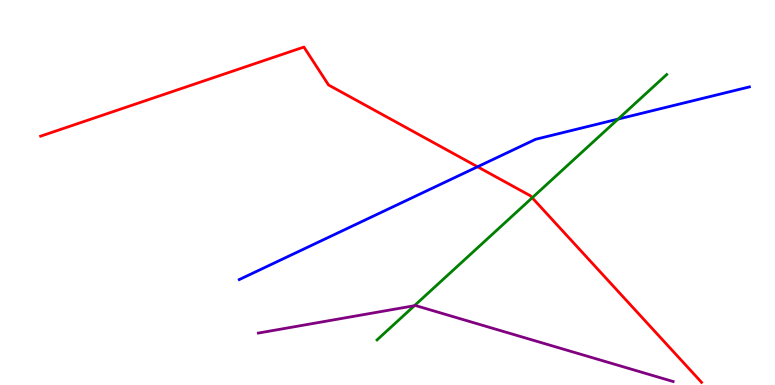[{'lines': ['blue', 'red'], 'intersections': [{'x': 6.16, 'y': 5.67}]}, {'lines': ['green', 'red'], 'intersections': [{'x': 6.87, 'y': 4.86}]}, {'lines': ['purple', 'red'], 'intersections': []}, {'lines': ['blue', 'green'], 'intersections': [{'x': 7.98, 'y': 6.91}]}, {'lines': ['blue', 'purple'], 'intersections': []}, {'lines': ['green', 'purple'], 'intersections': [{'x': 5.35, 'y': 2.06}]}]